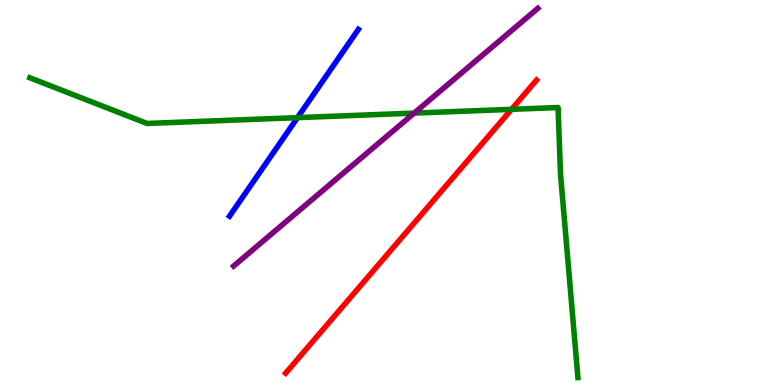[{'lines': ['blue', 'red'], 'intersections': []}, {'lines': ['green', 'red'], 'intersections': [{'x': 6.6, 'y': 7.16}]}, {'lines': ['purple', 'red'], 'intersections': []}, {'lines': ['blue', 'green'], 'intersections': [{'x': 3.84, 'y': 6.94}]}, {'lines': ['blue', 'purple'], 'intersections': []}, {'lines': ['green', 'purple'], 'intersections': [{'x': 5.34, 'y': 7.06}]}]